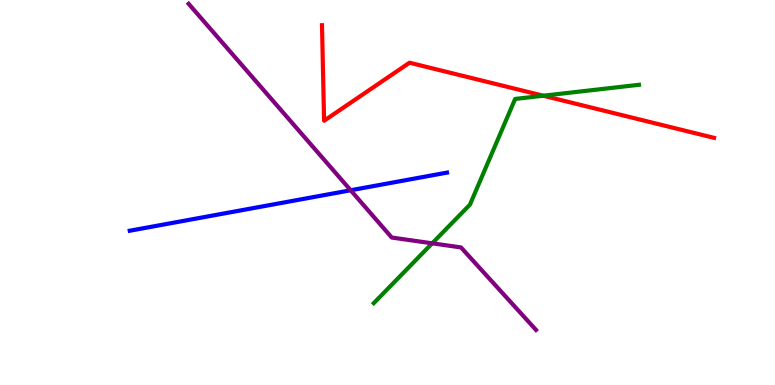[{'lines': ['blue', 'red'], 'intersections': []}, {'lines': ['green', 'red'], 'intersections': [{'x': 7.01, 'y': 7.51}]}, {'lines': ['purple', 'red'], 'intersections': []}, {'lines': ['blue', 'green'], 'intersections': []}, {'lines': ['blue', 'purple'], 'intersections': [{'x': 4.52, 'y': 5.06}]}, {'lines': ['green', 'purple'], 'intersections': [{'x': 5.58, 'y': 3.68}]}]